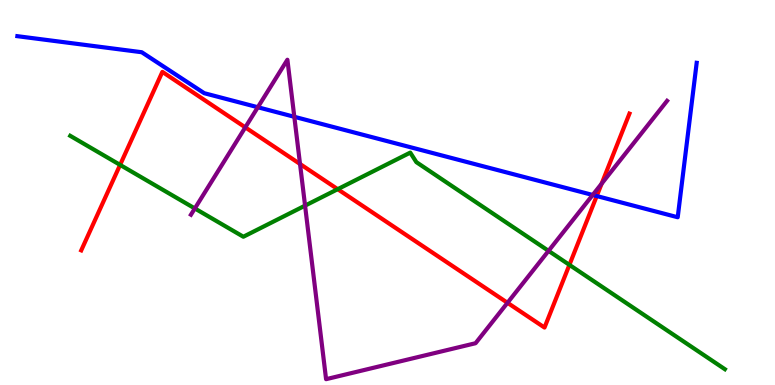[{'lines': ['blue', 'red'], 'intersections': [{'x': 7.7, 'y': 4.91}]}, {'lines': ['green', 'red'], 'intersections': [{'x': 1.55, 'y': 5.72}, {'x': 4.36, 'y': 5.09}, {'x': 7.35, 'y': 3.12}]}, {'lines': ['purple', 'red'], 'intersections': [{'x': 3.17, 'y': 6.69}, {'x': 3.87, 'y': 5.74}, {'x': 6.55, 'y': 2.14}, {'x': 7.76, 'y': 5.23}]}, {'lines': ['blue', 'green'], 'intersections': []}, {'lines': ['blue', 'purple'], 'intersections': [{'x': 3.33, 'y': 7.21}, {'x': 3.8, 'y': 6.97}, {'x': 7.65, 'y': 4.94}]}, {'lines': ['green', 'purple'], 'intersections': [{'x': 2.51, 'y': 4.59}, {'x': 3.94, 'y': 4.66}, {'x': 7.08, 'y': 3.48}]}]